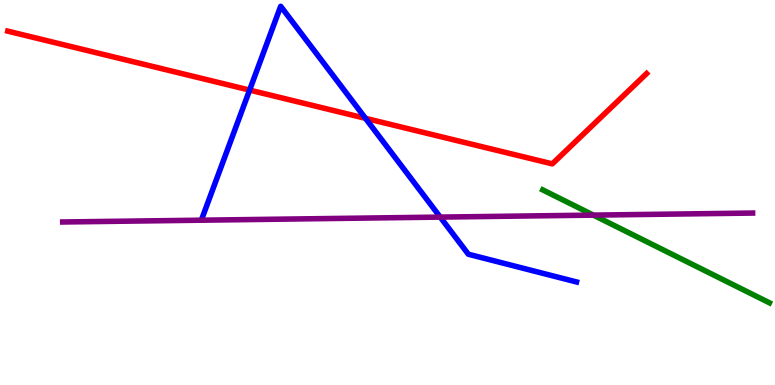[{'lines': ['blue', 'red'], 'intersections': [{'x': 3.22, 'y': 7.66}, {'x': 4.72, 'y': 6.93}]}, {'lines': ['green', 'red'], 'intersections': []}, {'lines': ['purple', 'red'], 'intersections': []}, {'lines': ['blue', 'green'], 'intersections': []}, {'lines': ['blue', 'purple'], 'intersections': [{'x': 5.68, 'y': 4.36}]}, {'lines': ['green', 'purple'], 'intersections': [{'x': 7.66, 'y': 4.41}]}]